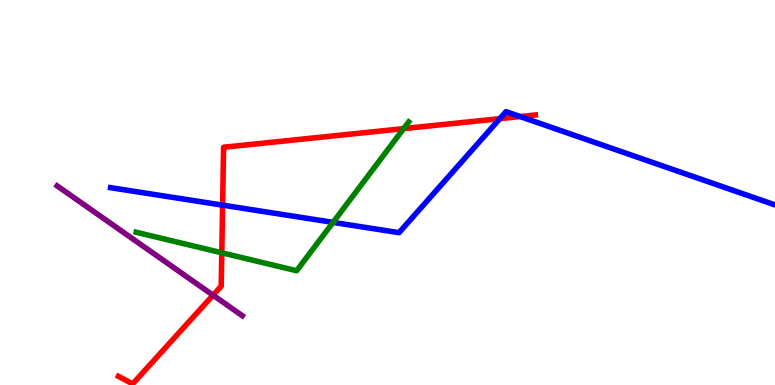[{'lines': ['blue', 'red'], 'intersections': [{'x': 2.87, 'y': 4.67}, {'x': 6.45, 'y': 6.92}, {'x': 6.71, 'y': 6.97}]}, {'lines': ['green', 'red'], 'intersections': [{'x': 2.86, 'y': 3.43}, {'x': 5.21, 'y': 6.66}]}, {'lines': ['purple', 'red'], 'intersections': [{'x': 2.75, 'y': 2.33}]}, {'lines': ['blue', 'green'], 'intersections': [{'x': 4.3, 'y': 4.22}]}, {'lines': ['blue', 'purple'], 'intersections': []}, {'lines': ['green', 'purple'], 'intersections': []}]